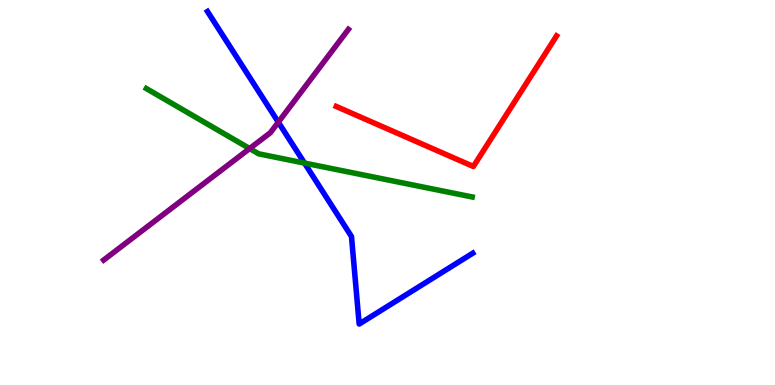[{'lines': ['blue', 'red'], 'intersections': []}, {'lines': ['green', 'red'], 'intersections': []}, {'lines': ['purple', 'red'], 'intersections': []}, {'lines': ['blue', 'green'], 'intersections': [{'x': 3.93, 'y': 5.76}]}, {'lines': ['blue', 'purple'], 'intersections': [{'x': 3.59, 'y': 6.83}]}, {'lines': ['green', 'purple'], 'intersections': [{'x': 3.22, 'y': 6.14}]}]